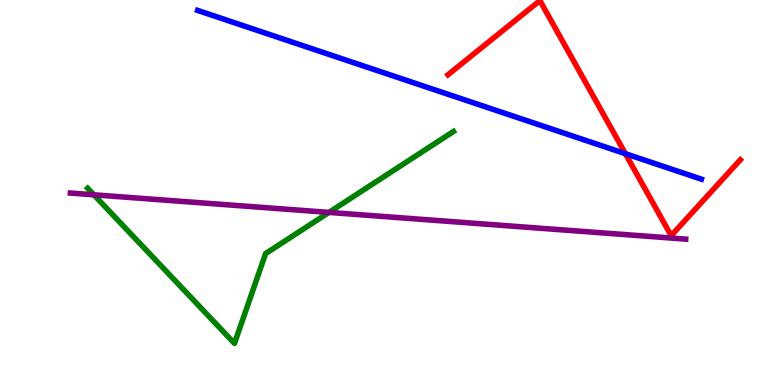[{'lines': ['blue', 'red'], 'intersections': [{'x': 8.07, 'y': 6.01}]}, {'lines': ['green', 'red'], 'intersections': []}, {'lines': ['purple', 'red'], 'intersections': []}, {'lines': ['blue', 'green'], 'intersections': []}, {'lines': ['blue', 'purple'], 'intersections': []}, {'lines': ['green', 'purple'], 'intersections': [{'x': 1.21, 'y': 4.94}, {'x': 4.24, 'y': 4.48}]}]